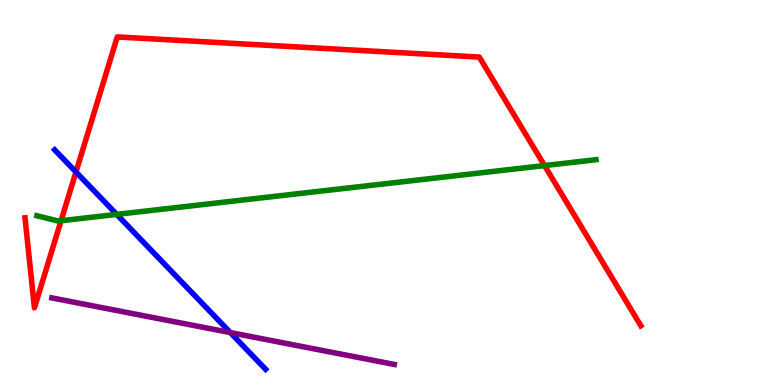[{'lines': ['blue', 'red'], 'intersections': [{'x': 0.98, 'y': 5.53}]}, {'lines': ['green', 'red'], 'intersections': [{'x': 0.788, 'y': 4.27}, {'x': 7.03, 'y': 5.7}]}, {'lines': ['purple', 'red'], 'intersections': []}, {'lines': ['blue', 'green'], 'intersections': [{'x': 1.51, 'y': 4.43}]}, {'lines': ['blue', 'purple'], 'intersections': [{'x': 2.97, 'y': 1.36}]}, {'lines': ['green', 'purple'], 'intersections': []}]